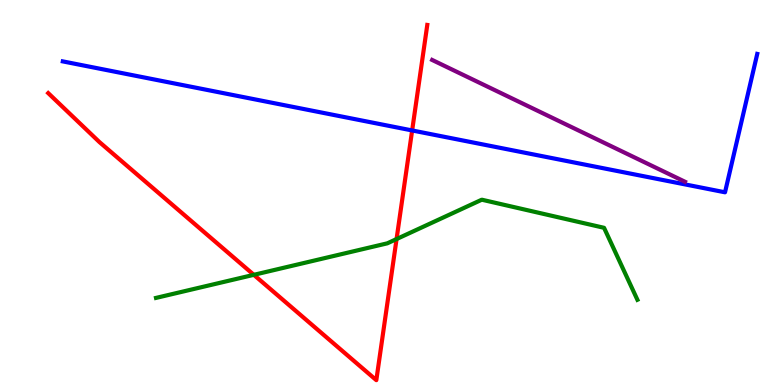[{'lines': ['blue', 'red'], 'intersections': [{'x': 5.32, 'y': 6.61}]}, {'lines': ['green', 'red'], 'intersections': [{'x': 3.28, 'y': 2.86}, {'x': 5.12, 'y': 3.79}]}, {'lines': ['purple', 'red'], 'intersections': []}, {'lines': ['blue', 'green'], 'intersections': []}, {'lines': ['blue', 'purple'], 'intersections': []}, {'lines': ['green', 'purple'], 'intersections': []}]